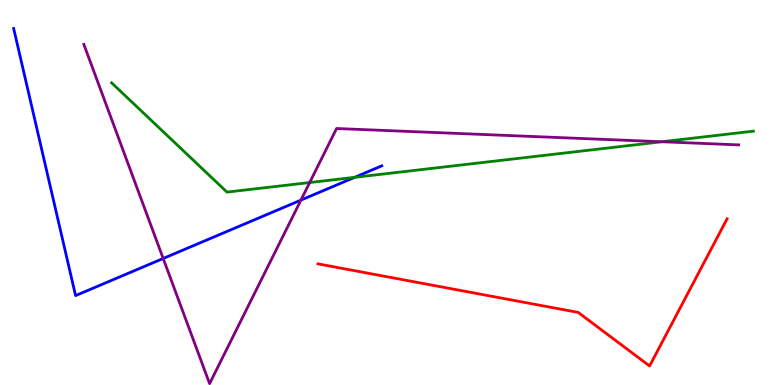[{'lines': ['blue', 'red'], 'intersections': []}, {'lines': ['green', 'red'], 'intersections': []}, {'lines': ['purple', 'red'], 'intersections': []}, {'lines': ['blue', 'green'], 'intersections': [{'x': 4.58, 'y': 5.39}]}, {'lines': ['blue', 'purple'], 'intersections': [{'x': 2.11, 'y': 3.29}, {'x': 3.88, 'y': 4.8}]}, {'lines': ['green', 'purple'], 'intersections': [{'x': 4.0, 'y': 5.26}, {'x': 8.54, 'y': 6.32}]}]